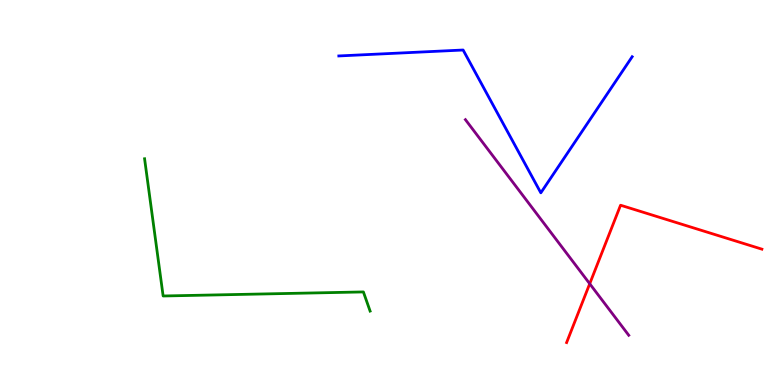[{'lines': ['blue', 'red'], 'intersections': []}, {'lines': ['green', 'red'], 'intersections': []}, {'lines': ['purple', 'red'], 'intersections': [{'x': 7.61, 'y': 2.63}]}, {'lines': ['blue', 'green'], 'intersections': []}, {'lines': ['blue', 'purple'], 'intersections': []}, {'lines': ['green', 'purple'], 'intersections': []}]